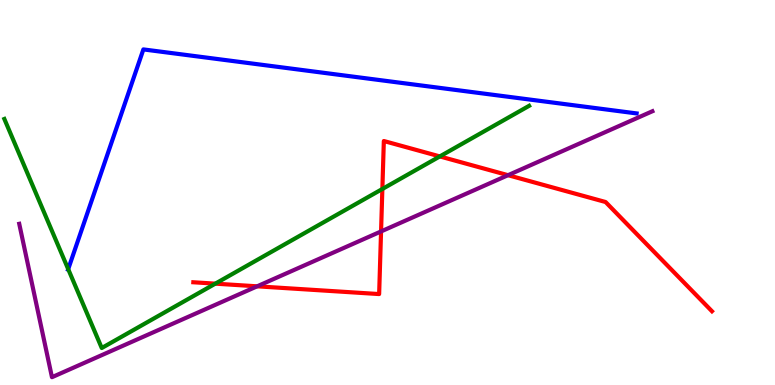[{'lines': ['blue', 'red'], 'intersections': []}, {'lines': ['green', 'red'], 'intersections': [{'x': 2.78, 'y': 2.63}, {'x': 4.93, 'y': 5.09}, {'x': 5.68, 'y': 5.94}]}, {'lines': ['purple', 'red'], 'intersections': [{'x': 3.32, 'y': 2.56}, {'x': 4.92, 'y': 3.99}, {'x': 6.56, 'y': 5.45}]}, {'lines': ['blue', 'green'], 'intersections': [{'x': 0.88, 'y': 3.01}]}, {'lines': ['blue', 'purple'], 'intersections': []}, {'lines': ['green', 'purple'], 'intersections': []}]